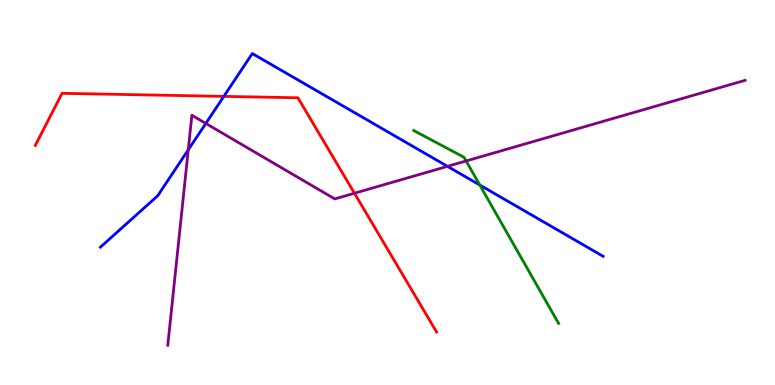[{'lines': ['blue', 'red'], 'intersections': [{'x': 2.89, 'y': 7.5}]}, {'lines': ['green', 'red'], 'intersections': []}, {'lines': ['purple', 'red'], 'intersections': [{'x': 4.57, 'y': 4.98}]}, {'lines': ['blue', 'green'], 'intersections': [{'x': 6.19, 'y': 5.19}]}, {'lines': ['blue', 'purple'], 'intersections': [{'x': 2.43, 'y': 6.11}, {'x': 2.66, 'y': 6.79}, {'x': 5.77, 'y': 5.68}]}, {'lines': ['green', 'purple'], 'intersections': [{'x': 6.01, 'y': 5.82}]}]